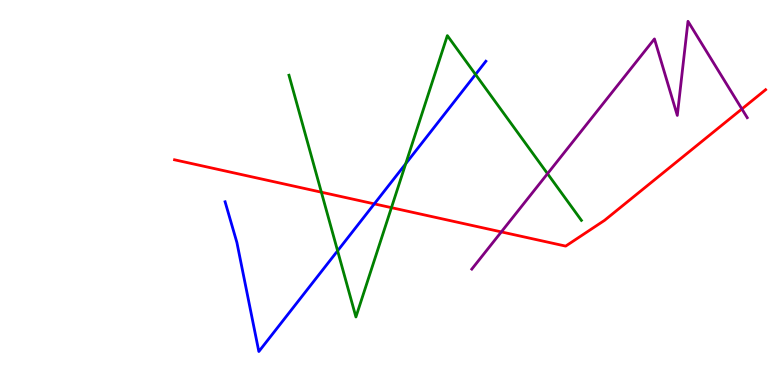[{'lines': ['blue', 'red'], 'intersections': [{'x': 4.83, 'y': 4.7}]}, {'lines': ['green', 'red'], 'intersections': [{'x': 4.15, 'y': 5.01}, {'x': 5.05, 'y': 4.61}]}, {'lines': ['purple', 'red'], 'intersections': [{'x': 6.47, 'y': 3.98}, {'x': 9.57, 'y': 7.17}]}, {'lines': ['blue', 'green'], 'intersections': [{'x': 4.36, 'y': 3.49}, {'x': 5.23, 'y': 5.75}, {'x': 6.14, 'y': 8.07}]}, {'lines': ['blue', 'purple'], 'intersections': []}, {'lines': ['green', 'purple'], 'intersections': [{'x': 7.06, 'y': 5.49}]}]